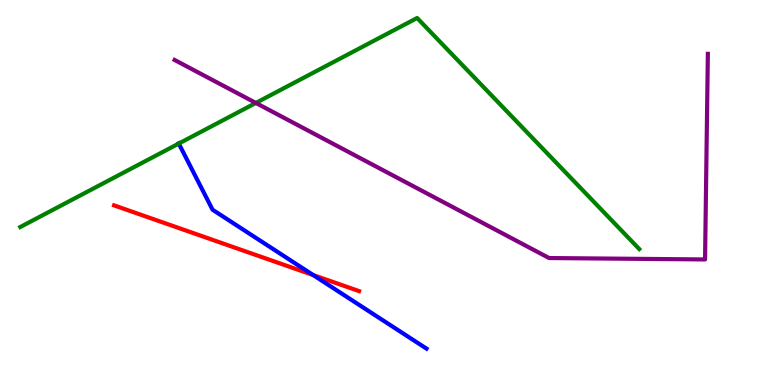[{'lines': ['blue', 'red'], 'intersections': [{'x': 4.04, 'y': 2.86}]}, {'lines': ['green', 'red'], 'intersections': []}, {'lines': ['purple', 'red'], 'intersections': []}, {'lines': ['blue', 'green'], 'intersections': [{'x': 2.31, 'y': 6.27}]}, {'lines': ['blue', 'purple'], 'intersections': []}, {'lines': ['green', 'purple'], 'intersections': [{'x': 3.3, 'y': 7.33}]}]